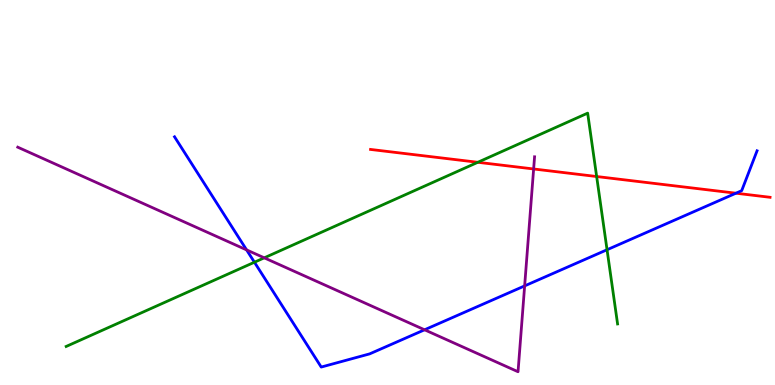[{'lines': ['blue', 'red'], 'intersections': [{'x': 9.5, 'y': 4.98}]}, {'lines': ['green', 'red'], 'intersections': [{'x': 6.17, 'y': 5.78}, {'x': 7.7, 'y': 5.41}]}, {'lines': ['purple', 'red'], 'intersections': [{'x': 6.89, 'y': 5.61}]}, {'lines': ['blue', 'green'], 'intersections': [{'x': 3.28, 'y': 3.19}, {'x': 7.83, 'y': 3.51}]}, {'lines': ['blue', 'purple'], 'intersections': [{'x': 3.18, 'y': 3.51}, {'x': 5.48, 'y': 1.43}, {'x': 6.77, 'y': 2.57}]}, {'lines': ['green', 'purple'], 'intersections': [{'x': 3.41, 'y': 3.3}]}]